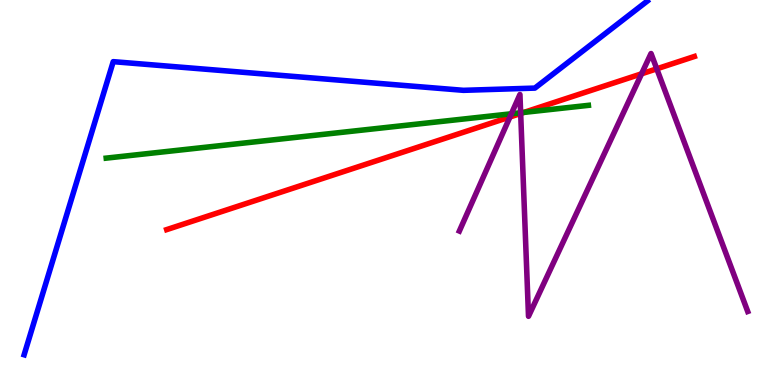[{'lines': ['blue', 'red'], 'intersections': []}, {'lines': ['green', 'red'], 'intersections': [{'x': 6.76, 'y': 7.08}]}, {'lines': ['purple', 'red'], 'intersections': [{'x': 6.58, 'y': 6.96}, {'x': 6.72, 'y': 7.05}, {'x': 8.28, 'y': 8.08}, {'x': 8.47, 'y': 8.21}]}, {'lines': ['blue', 'green'], 'intersections': []}, {'lines': ['blue', 'purple'], 'intersections': []}, {'lines': ['green', 'purple'], 'intersections': [{'x': 6.6, 'y': 7.04}, {'x': 6.72, 'y': 7.07}]}]